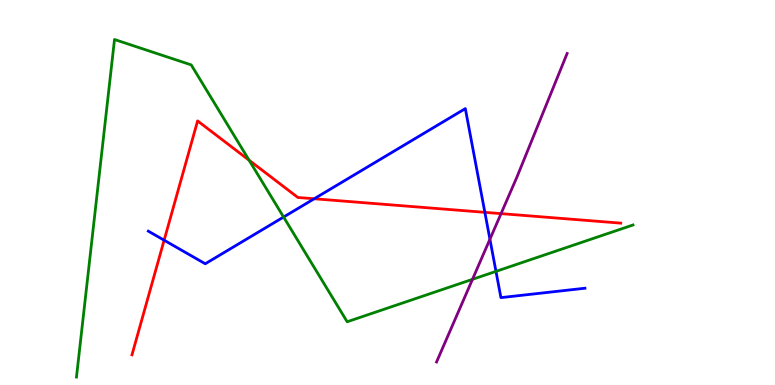[{'lines': ['blue', 'red'], 'intersections': [{'x': 2.12, 'y': 3.76}, {'x': 4.05, 'y': 4.84}, {'x': 6.26, 'y': 4.48}]}, {'lines': ['green', 'red'], 'intersections': [{'x': 3.21, 'y': 5.84}]}, {'lines': ['purple', 'red'], 'intersections': [{'x': 6.47, 'y': 4.45}]}, {'lines': ['blue', 'green'], 'intersections': [{'x': 3.66, 'y': 4.36}, {'x': 6.4, 'y': 2.95}]}, {'lines': ['blue', 'purple'], 'intersections': [{'x': 6.32, 'y': 3.79}]}, {'lines': ['green', 'purple'], 'intersections': [{'x': 6.1, 'y': 2.74}]}]